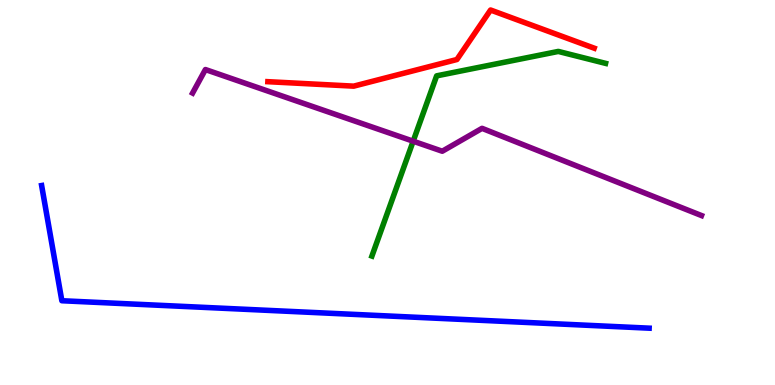[{'lines': ['blue', 'red'], 'intersections': []}, {'lines': ['green', 'red'], 'intersections': []}, {'lines': ['purple', 'red'], 'intersections': []}, {'lines': ['blue', 'green'], 'intersections': []}, {'lines': ['blue', 'purple'], 'intersections': []}, {'lines': ['green', 'purple'], 'intersections': [{'x': 5.33, 'y': 6.33}]}]